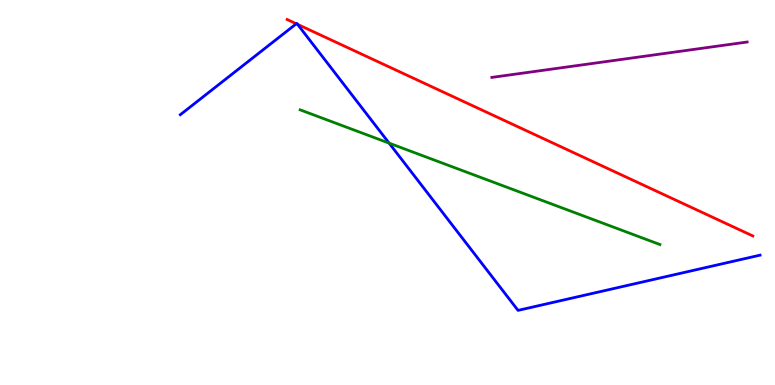[{'lines': ['blue', 'red'], 'intersections': [{'x': 3.82, 'y': 9.38}, {'x': 3.84, 'y': 9.37}]}, {'lines': ['green', 'red'], 'intersections': []}, {'lines': ['purple', 'red'], 'intersections': []}, {'lines': ['blue', 'green'], 'intersections': [{'x': 5.02, 'y': 6.28}]}, {'lines': ['blue', 'purple'], 'intersections': []}, {'lines': ['green', 'purple'], 'intersections': []}]